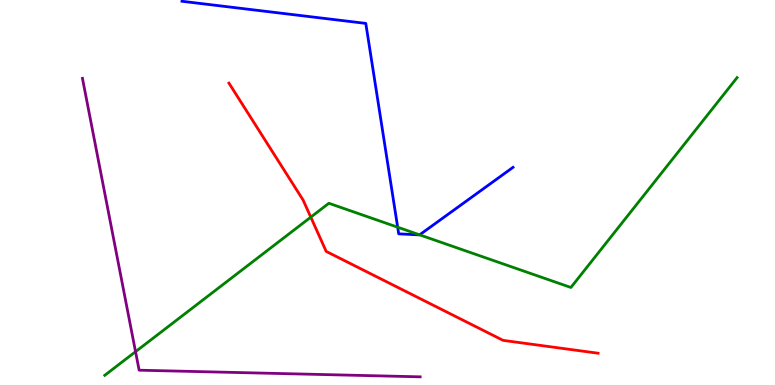[{'lines': ['blue', 'red'], 'intersections': []}, {'lines': ['green', 'red'], 'intersections': [{'x': 4.01, 'y': 4.36}]}, {'lines': ['purple', 'red'], 'intersections': []}, {'lines': ['blue', 'green'], 'intersections': [{'x': 5.13, 'y': 4.1}, {'x': 5.41, 'y': 3.9}]}, {'lines': ['blue', 'purple'], 'intersections': []}, {'lines': ['green', 'purple'], 'intersections': [{'x': 1.75, 'y': 0.865}]}]